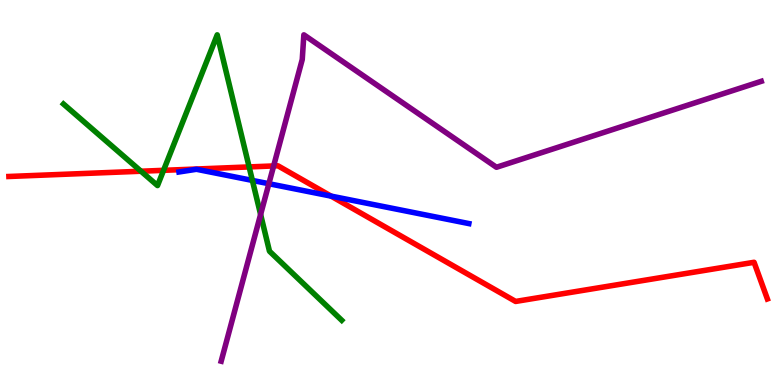[{'lines': ['blue', 'red'], 'intersections': [{'x': 4.27, 'y': 4.91}]}, {'lines': ['green', 'red'], 'intersections': [{'x': 1.82, 'y': 5.55}, {'x': 2.11, 'y': 5.58}, {'x': 3.21, 'y': 5.66}]}, {'lines': ['purple', 'red'], 'intersections': [{'x': 3.53, 'y': 5.69}]}, {'lines': ['blue', 'green'], 'intersections': [{'x': 3.26, 'y': 5.31}]}, {'lines': ['blue', 'purple'], 'intersections': [{'x': 3.47, 'y': 5.23}]}, {'lines': ['green', 'purple'], 'intersections': [{'x': 3.36, 'y': 4.43}]}]